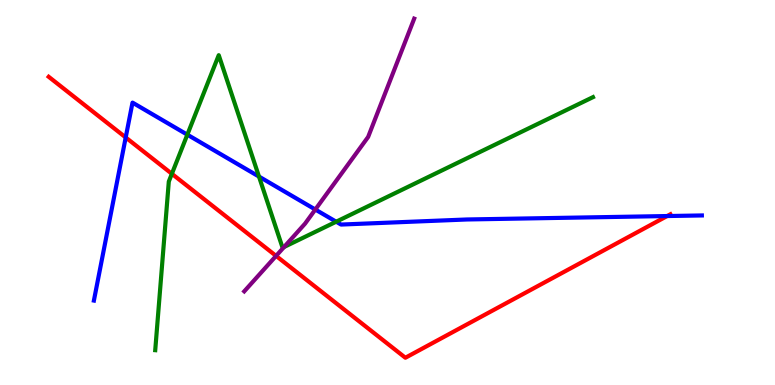[{'lines': ['blue', 'red'], 'intersections': [{'x': 1.62, 'y': 6.43}, {'x': 8.61, 'y': 4.39}]}, {'lines': ['green', 'red'], 'intersections': [{'x': 2.22, 'y': 5.49}]}, {'lines': ['purple', 'red'], 'intersections': [{'x': 3.56, 'y': 3.35}]}, {'lines': ['blue', 'green'], 'intersections': [{'x': 2.42, 'y': 6.5}, {'x': 3.34, 'y': 5.41}, {'x': 4.34, 'y': 4.24}]}, {'lines': ['blue', 'purple'], 'intersections': [{'x': 4.07, 'y': 4.56}]}, {'lines': ['green', 'purple'], 'intersections': [{'x': 3.67, 'y': 3.58}]}]